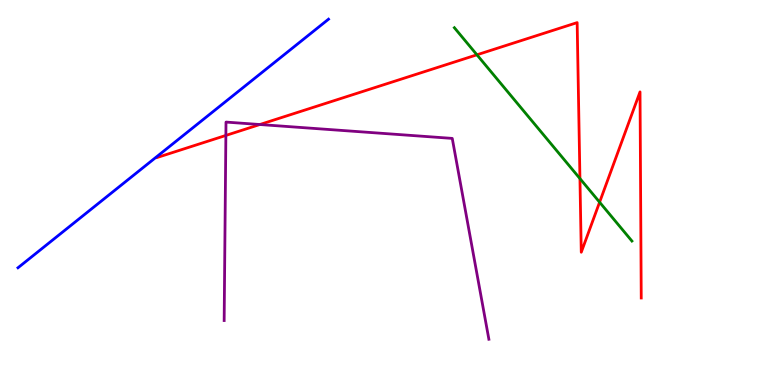[{'lines': ['blue', 'red'], 'intersections': []}, {'lines': ['green', 'red'], 'intersections': [{'x': 6.15, 'y': 8.58}, {'x': 7.48, 'y': 5.36}, {'x': 7.74, 'y': 4.75}]}, {'lines': ['purple', 'red'], 'intersections': [{'x': 2.91, 'y': 6.48}, {'x': 3.35, 'y': 6.77}]}, {'lines': ['blue', 'green'], 'intersections': []}, {'lines': ['blue', 'purple'], 'intersections': []}, {'lines': ['green', 'purple'], 'intersections': []}]